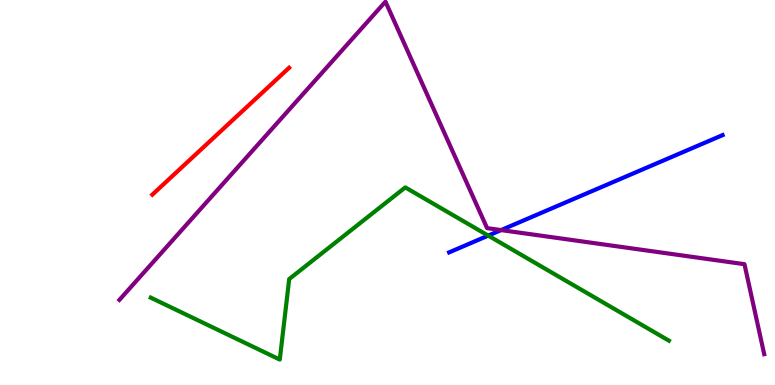[{'lines': ['blue', 'red'], 'intersections': []}, {'lines': ['green', 'red'], 'intersections': []}, {'lines': ['purple', 'red'], 'intersections': []}, {'lines': ['blue', 'green'], 'intersections': [{'x': 6.3, 'y': 3.88}]}, {'lines': ['blue', 'purple'], 'intersections': [{'x': 6.47, 'y': 4.02}]}, {'lines': ['green', 'purple'], 'intersections': []}]